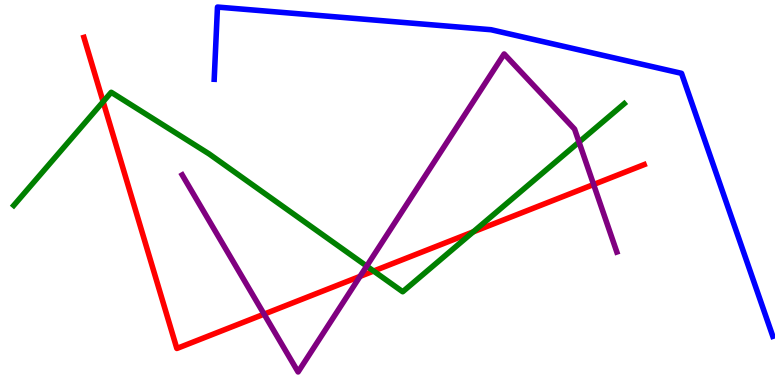[{'lines': ['blue', 'red'], 'intersections': []}, {'lines': ['green', 'red'], 'intersections': [{'x': 1.33, 'y': 7.36}, {'x': 4.82, 'y': 2.96}, {'x': 6.11, 'y': 3.98}]}, {'lines': ['purple', 'red'], 'intersections': [{'x': 3.41, 'y': 1.84}, {'x': 4.65, 'y': 2.82}, {'x': 7.66, 'y': 5.21}]}, {'lines': ['blue', 'green'], 'intersections': []}, {'lines': ['blue', 'purple'], 'intersections': []}, {'lines': ['green', 'purple'], 'intersections': [{'x': 4.73, 'y': 3.09}, {'x': 7.47, 'y': 6.31}]}]